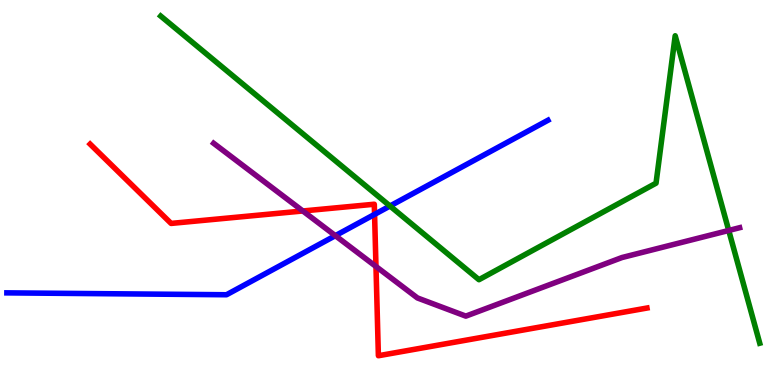[{'lines': ['blue', 'red'], 'intersections': [{'x': 4.83, 'y': 4.43}]}, {'lines': ['green', 'red'], 'intersections': []}, {'lines': ['purple', 'red'], 'intersections': [{'x': 3.91, 'y': 4.52}, {'x': 4.85, 'y': 3.08}]}, {'lines': ['blue', 'green'], 'intersections': [{'x': 5.03, 'y': 4.65}]}, {'lines': ['blue', 'purple'], 'intersections': [{'x': 4.33, 'y': 3.88}]}, {'lines': ['green', 'purple'], 'intersections': [{'x': 9.4, 'y': 4.01}]}]